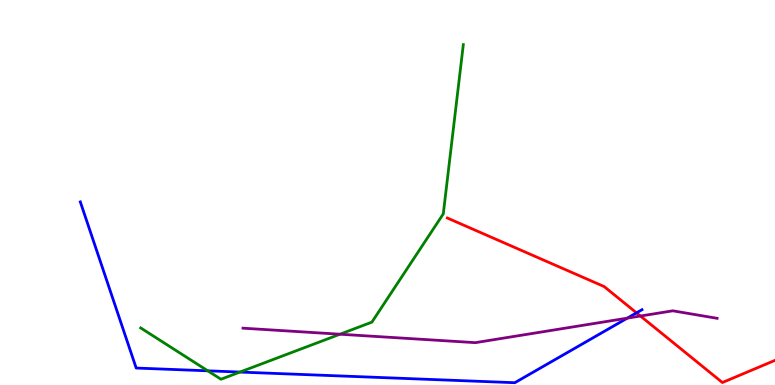[{'lines': ['blue', 'red'], 'intersections': [{'x': 8.21, 'y': 1.87}]}, {'lines': ['green', 'red'], 'intersections': []}, {'lines': ['purple', 'red'], 'intersections': [{'x': 8.26, 'y': 1.79}]}, {'lines': ['blue', 'green'], 'intersections': [{'x': 2.68, 'y': 0.368}, {'x': 3.1, 'y': 0.336}]}, {'lines': ['blue', 'purple'], 'intersections': [{'x': 8.09, 'y': 1.74}]}, {'lines': ['green', 'purple'], 'intersections': [{'x': 4.39, 'y': 1.32}]}]